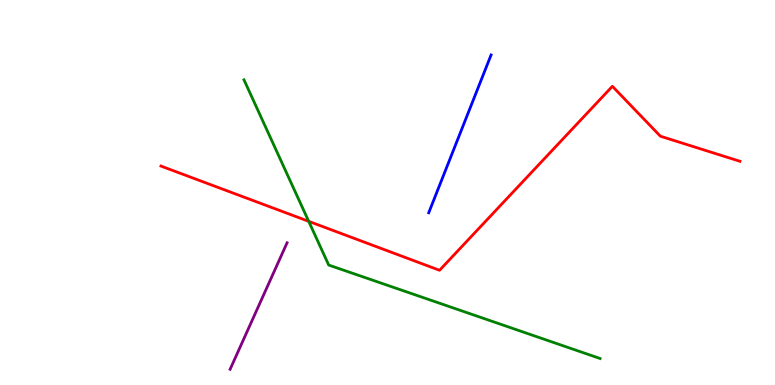[{'lines': ['blue', 'red'], 'intersections': []}, {'lines': ['green', 'red'], 'intersections': [{'x': 3.98, 'y': 4.25}]}, {'lines': ['purple', 'red'], 'intersections': []}, {'lines': ['blue', 'green'], 'intersections': []}, {'lines': ['blue', 'purple'], 'intersections': []}, {'lines': ['green', 'purple'], 'intersections': []}]